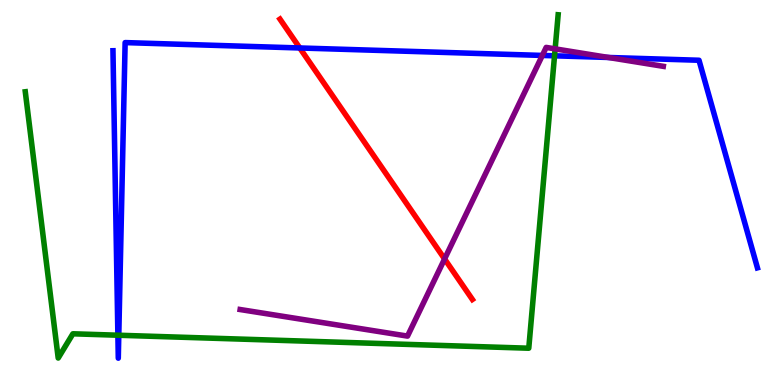[{'lines': ['blue', 'red'], 'intersections': [{'x': 3.87, 'y': 8.75}]}, {'lines': ['green', 'red'], 'intersections': []}, {'lines': ['purple', 'red'], 'intersections': [{'x': 5.74, 'y': 3.27}]}, {'lines': ['blue', 'green'], 'intersections': [{'x': 1.52, 'y': 1.29}, {'x': 1.53, 'y': 1.29}, {'x': 7.16, 'y': 8.55}]}, {'lines': ['blue', 'purple'], 'intersections': [{'x': 7.0, 'y': 8.56}, {'x': 7.85, 'y': 8.51}]}, {'lines': ['green', 'purple'], 'intersections': [{'x': 7.16, 'y': 8.73}]}]